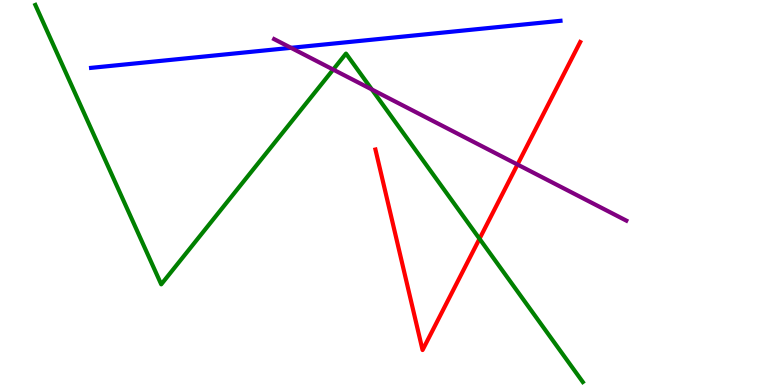[{'lines': ['blue', 'red'], 'intersections': []}, {'lines': ['green', 'red'], 'intersections': [{'x': 6.19, 'y': 3.8}]}, {'lines': ['purple', 'red'], 'intersections': [{'x': 6.68, 'y': 5.73}]}, {'lines': ['blue', 'green'], 'intersections': []}, {'lines': ['blue', 'purple'], 'intersections': [{'x': 3.75, 'y': 8.76}]}, {'lines': ['green', 'purple'], 'intersections': [{'x': 4.3, 'y': 8.19}, {'x': 4.8, 'y': 7.68}]}]